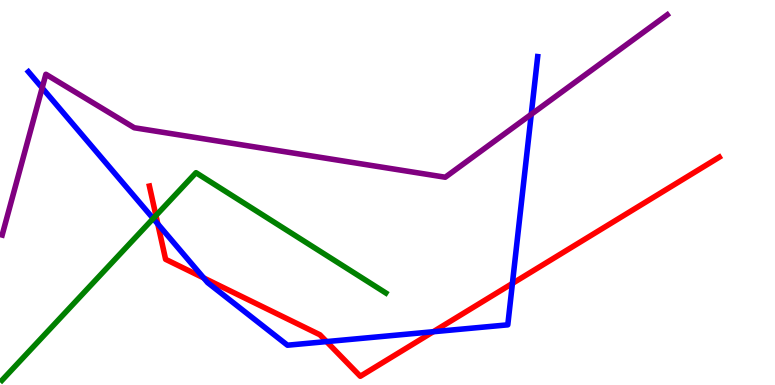[{'lines': ['blue', 'red'], 'intersections': [{'x': 2.04, 'y': 4.18}, {'x': 2.63, 'y': 2.78}, {'x': 4.21, 'y': 1.13}, {'x': 5.59, 'y': 1.38}, {'x': 6.61, 'y': 2.64}]}, {'lines': ['green', 'red'], 'intersections': [{'x': 2.01, 'y': 4.4}]}, {'lines': ['purple', 'red'], 'intersections': []}, {'lines': ['blue', 'green'], 'intersections': [{'x': 1.98, 'y': 4.32}]}, {'lines': ['blue', 'purple'], 'intersections': [{'x': 0.544, 'y': 7.72}, {'x': 6.85, 'y': 7.03}]}, {'lines': ['green', 'purple'], 'intersections': []}]